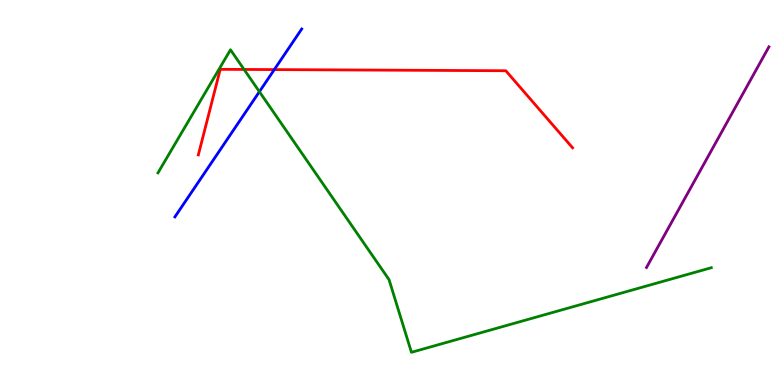[{'lines': ['blue', 'red'], 'intersections': [{'x': 3.54, 'y': 8.19}]}, {'lines': ['green', 'red'], 'intersections': [{'x': 3.15, 'y': 8.2}]}, {'lines': ['purple', 'red'], 'intersections': []}, {'lines': ['blue', 'green'], 'intersections': [{'x': 3.35, 'y': 7.62}]}, {'lines': ['blue', 'purple'], 'intersections': []}, {'lines': ['green', 'purple'], 'intersections': []}]